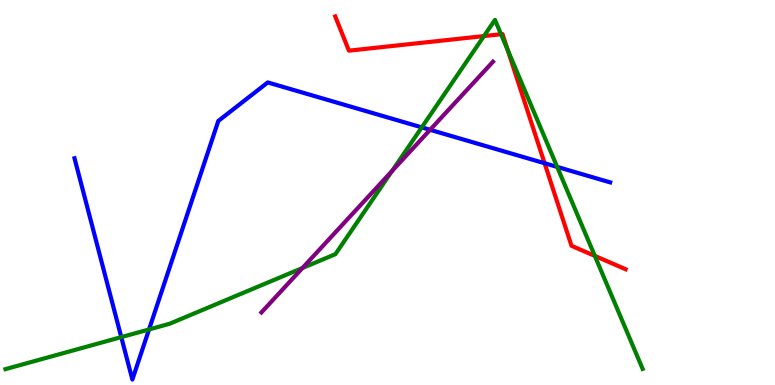[{'lines': ['blue', 'red'], 'intersections': [{'x': 7.03, 'y': 5.76}]}, {'lines': ['green', 'red'], 'intersections': [{'x': 6.24, 'y': 9.06}, {'x': 6.46, 'y': 9.11}, {'x': 6.55, 'y': 8.71}, {'x': 7.68, 'y': 3.35}]}, {'lines': ['purple', 'red'], 'intersections': []}, {'lines': ['blue', 'green'], 'intersections': [{'x': 1.56, 'y': 1.24}, {'x': 1.92, 'y': 1.44}, {'x': 5.44, 'y': 6.69}, {'x': 7.19, 'y': 5.66}]}, {'lines': ['blue', 'purple'], 'intersections': [{'x': 5.55, 'y': 6.63}]}, {'lines': ['green', 'purple'], 'intersections': [{'x': 3.9, 'y': 3.04}, {'x': 5.06, 'y': 5.56}]}]